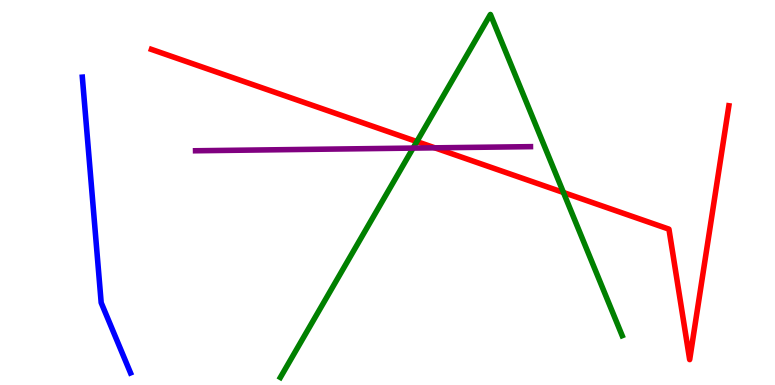[{'lines': ['blue', 'red'], 'intersections': []}, {'lines': ['green', 'red'], 'intersections': [{'x': 5.38, 'y': 6.32}, {'x': 7.27, 'y': 5.0}]}, {'lines': ['purple', 'red'], 'intersections': [{'x': 5.61, 'y': 6.16}]}, {'lines': ['blue', 'green'], 'intersections': []}, {'lines': ['blue', 'purple'], 'intersections': []}, {'lines': ['green', 'purple'], 'intersections': [{'x': 5.33, 'y': 6.15}]}]